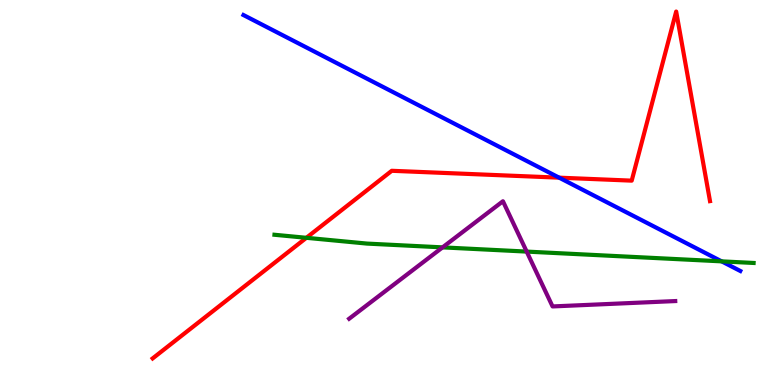[{'lines': ['blue', 'red'], 'intersections': [{'x': 7.22, 'y': 5.39}]}, {'lines': ['green', 'red'], 'intersections': [{'x': 3.95, 'y': 3.82}]}, {'lines': ['purple', 'red'], 'intersections': []}, {'lines': ['blue', 'green'], 'intersections': [{'x': 9.31, 'y': 3.21}]}, {'lines': ['blue', 'purple'], 'intersections': []}, {'lines': ['green', 'purple'], 'intersections': [{'x': 5.71, 'y': 3.57}, {'x': 6.8, 'y': 3.47}]}]